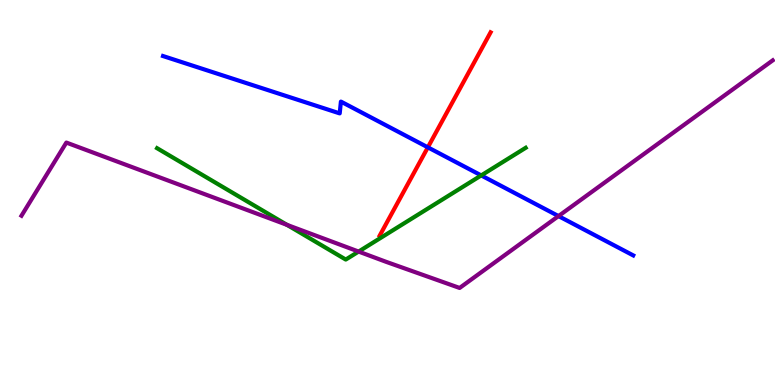[{'lines': ['blue', 'red'], 'intersections': [{'x': 5.52, 'y': 6.17}]}, {'lines': ['green', 'red'], 'intersections': []}, {'lines': ['purple', 'red'], 'intersections': []}, {'lines': ['blue', 'green'], 'intersections': [{'x': 6.21, 'y': 5.44}]}, {'lines': ['blue', 'purple'], 'intersections': [{'x': 7.21, 'y': 4.39}]}, {'lines': ['green', 'purple'], 'intersections': [{'x': 3.7, 'y': 4.16}, {'x': 4.63, 'y': 3.47}]}]